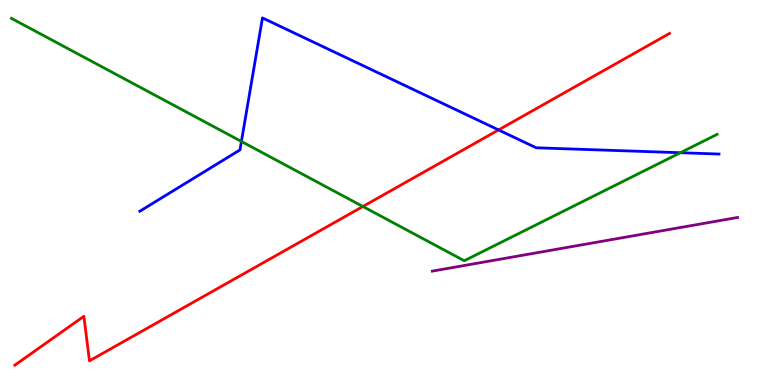[{'lines': ['blue', 'red'], 'intersections': [{'x': 6.43, 'y': 6.63}]}, {'lines': ['green', 'red'], 'intersections': [{'x': 4.68, 'y': 4.64}]}, {'lines': ['purple', 'red'], 'intersections': []}, {'lines': ['blue', 'green'], 'intersections': [{'x': 3.11, 'y': 6.33}, {'x': 8.78, 'y': 6.03}]}, {'lines': ['blue', 'purple'], 'intersections': []}, {'lines': ['green', 'purple'], 'intersections': []}]